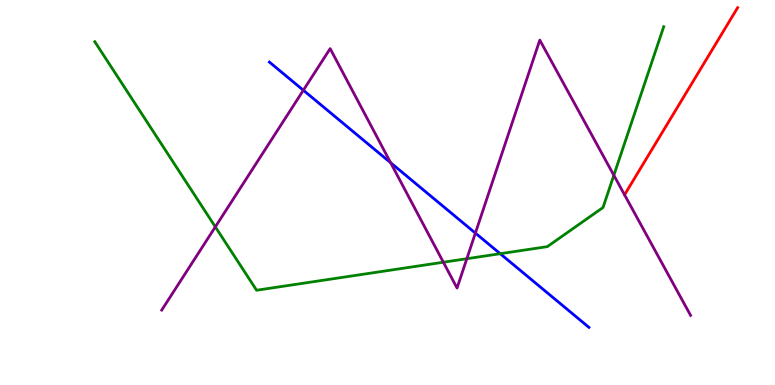[{'lines': ['blue', 'red'], 'intersections': []}, {'lines': ['green', 'red'], 'intersections': []}, {'lines': ['purple', 'red'], 'intersections': []}, {'lines': ['blue', 'green'], 'intersections': [{'x': 6.45, 'y': 3.41}]}, {'lines': ['blue', 'purple'], 'intersections': [{'x': 3.91, 'y': 7.66}, {'x': 5.04, 'y': 5.77}, {'x': 6.13, 'y': 3.95}]}, {'lines': ['green', 'purple'], 'intersections': [{'x': 2.78, 'y': 4.11}, {'x': 5.72, 'y': 3.19}, {'x': 6.02, 'y': 3.28}, {'x': 7.92, 'y': 5.45}]}]